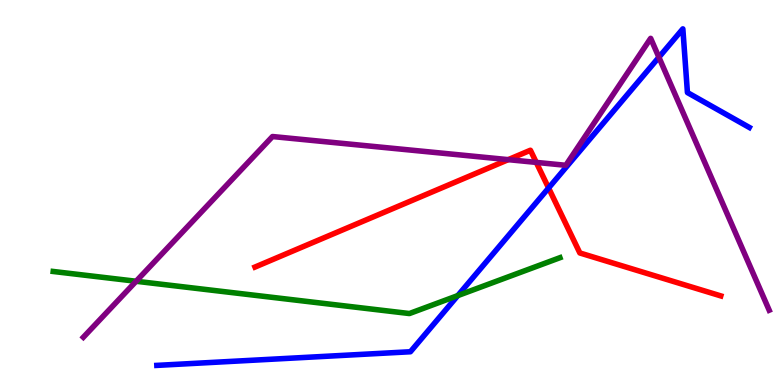[{'lines': ['blue', 'red'], 'intersections': [{'x': 7.08, 'y': 5.12}]}, {'lines': ['green', 'red'], 'intersections': []}, {'lines': ['purple', 'red'], 'intersections': [{'x': 6.56, 'y': 5.85}, {'x': 6.92, 'y': 5.78}]}, {'lines': ['blue', 'green'], 'intersections': [{'x': 5.91, 'y': 2.32}]}, {'lines': ['blue', 'purple'], 'intersections': [{'x': 8.5, 'y': 8.51}]}, {'lines': ['green', 'purple'], 'intersections': [{'x': 1.76, 'y': 2.69}]}]